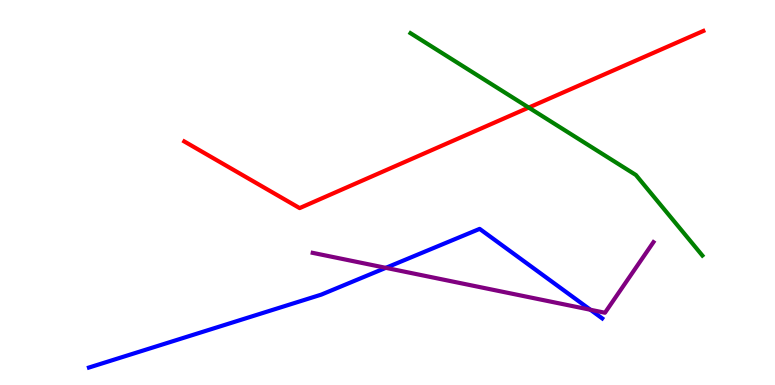[{'lines': ['blue', 'red'], 'intersections': []}, {'lines': ['green', 'red'], 'intersections': [{'x': 6.82, 'y': 7.21}]}, {'lines': ['purple', 'red'], 'intersections': []}, {'lines': ['blue', 'green'], 'intersections': []}, {'lines': ['blue', 'purple'], 'intersections': [{'x': 4.98, 'y': 3.04}, {'x': 7.62, 'y': 1.95}]}, {'lines': ['green', 'purple'], 'intersections': []}]